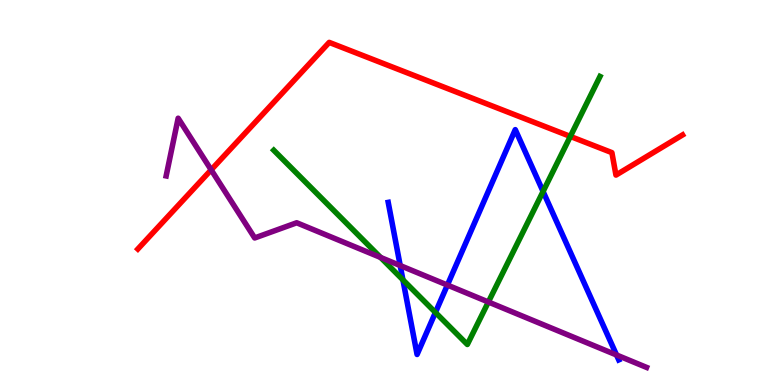[{'lines': ['blue', 'red'], 'intersections': []}, {'lines': ['green', 'red'], 'intersections': [{'x': 7.36, 'y': 6.46}]}, {'lines': ['purple', 'red'], 'intersections': [{'x': 2.72, 'y': 5.59}]}, {'lines': ['blue', 'green'], 'intersections': [{'x': 5.2, 'y': 2.73}, {'x': 5.62, 'y': 1.88}, {'x': 7.01, 'y': 5.03}]}, {'lines': ['blue', 'purple'], 'intersections': [{'x': 5.16, 'y': 3.1}, {'x': 5.77, 'y': 2.6}, {'x': 7.96, 'y': 0.78}]}, {'lines': ['green', 'purple'], 'intersections': [{'x': 4.91, 'y': 3.31}, {'x': 6.3, 'y': 2.16}]}]